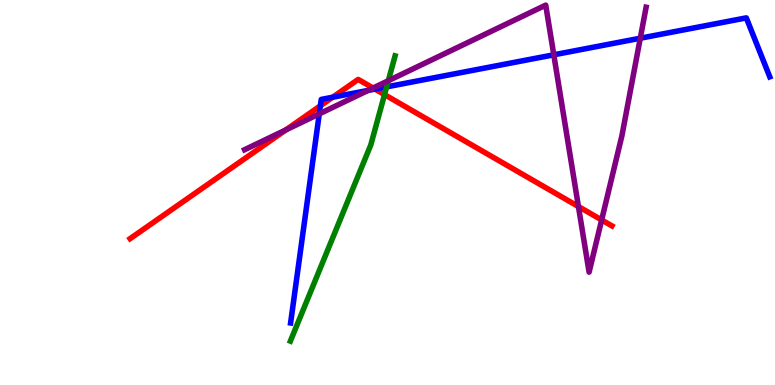[{'lines': ['blue', 'red'], 'intersections': [{'x': 4.13, 'y': 7.25}, {'x': 4.29, 'y': 7.47}, {'x': 4.84, 'y': 7.69}]}, {'lines': ['green', 'red'], 'intersections': [{'x': 4.96, 'y': 7.54}]}, {'lines': ['purple', 'red'], 'intersections': [{'x': 3.69, 'y': 6.63}, {'x': 4.81, 'y': 7.71}, {'x': 7.46, 'y': 4.64}, {'x': 7.76, 'y': 4.29}]}, {'lines': ['blue', 'green'], 'intersections': [{'x': 4.99, 'y': 7.74}]}, {'lines': ['blue', 'purple'], 'intersections': [{'x': 4.12, 'y': 7.04}, {'x': 4.75, 'y': 7.65}, {'x': 7.15, 'y': 8.58}, {'x': 8.26, 'y': 9.01}]}, {'lines': ['green', 'purple'], 'intersections': [{'x': 5.01, 'y': 7.9}]}]